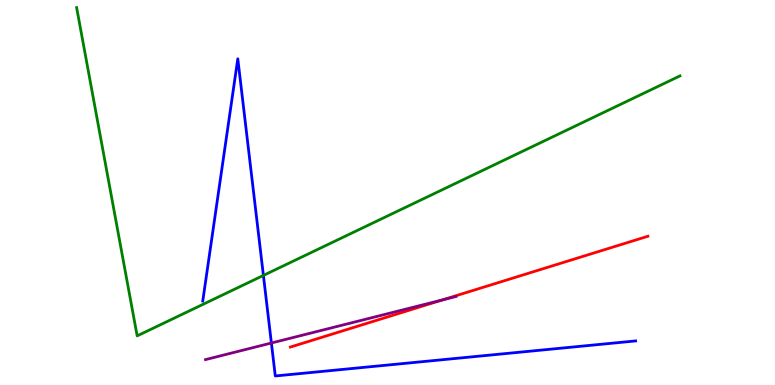[{'lines': ['blue', 'red'], 'intersections': []}, {'lines': ['green', 'red'], 'intersections': []}, {'lines': ['purple', 'red'], 'intersections': [{'x': 5.71, 'y': 2.21}]}, {'lines': ['blue', 'green'], 'intersections': [{'x': 3.4, 'y': 2.85}]}, {'lines': ['blue', 'purple'], 'intersections': [{'x': 3.5, 'y': 1.09}]}, {'lines': ['green', 'purple'], 'intersections': []}]